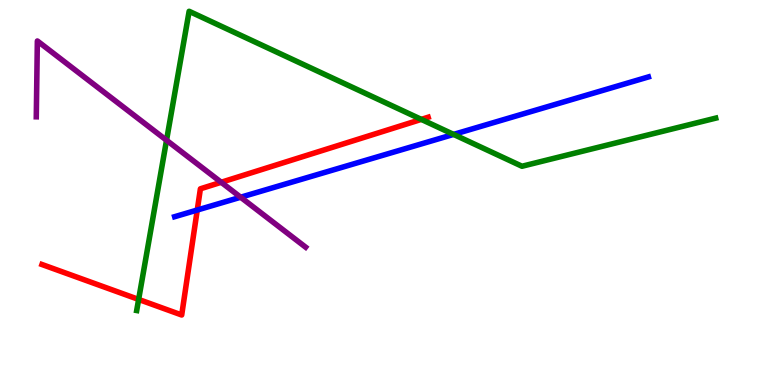[{'lines': ['blue', 'red'], 'intersections': [{'x': 2.55, 'y': 4.54}]}, {'lines': ['green', 'red'], 'intersections': [{'x': 1.79, 'y': 2.22}, {'x': 5.44, 'y': 6.9}]}, {'lines': ['purple', 'red'], 'intersections': [{'x': 2.85, 'y': 5.27}]}, {'lines': ['blue', 'green'], 'intersections': [{'x': 5.85, 'y': 6.51}]}, {'lines': ['blue', 'purple'], 'intersections': [{'x': 3.11, 'y': 4.88}]}, {'lines': ['green', 'purple'], 'intersections': [{'x': 2.15, 'y': 6.36}]}]